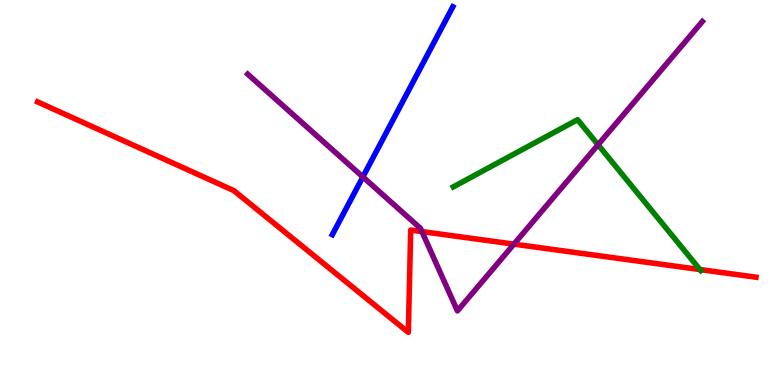[{'lines': ['blue', 'red'], 'intersections': []}, {'lines': ['green', 'red'], 'intersections': [{'x': 9.03, 'y': 3.0}]}, {'lines': ['purple', 'red'], 'intersections': [{'x': 5.44, 'y': 3.98}, {'x': 6.63, 'y': 3.66}]}, {'lines': ['blue', 'green'], 'intersections': []}, {'lines': ['blue', 'purple'], 'intersections': [{'x': 4.68, 'y': 5.4}]}, {'lines': ['green', 'purple'], 'intersections': [{'x': 7.72, 'y': 6.24}]}]